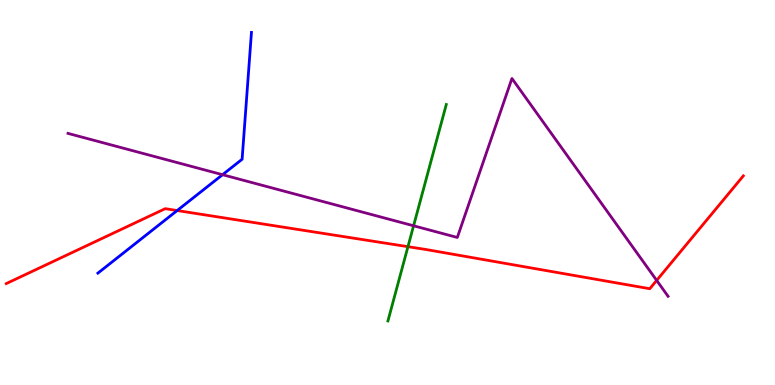[{'lines': ['blue', 'red'], 'intersections': [{'x': 2.29, 'y': 4.53}]}, {'lines': ['green', 'red'], 'intersections': [{'x': 5.26, 'y': 3.59}]}, {'lines': ['purple', 'red'], 'intersections': [{'x': 8.47, 'y': 2.72}]}, {'lines': ['blue', 'green'], 'intersections': []}, {'lines': ['blue', 'purple'], 'intersections': [{'x': 2.87, 'y': 5.46}]}, {'lines': ['green', 'purple'], 'intersections': [{'x': 5.34, 'y': 4.14}]}]